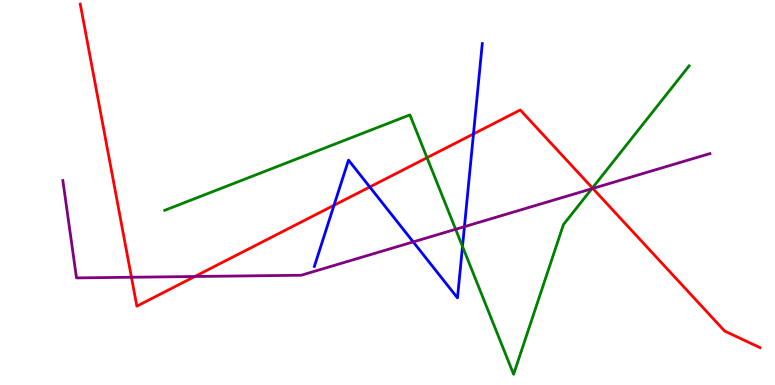[{'lines': ['blue', 'red'], 'intersections': [{'x': 4.31, 'y': 4.67}, {'x': 4.77, 'y': 5.14}, {'x': 6.11, 'y': 6.52}]}, {'lines': ['green', 'red'], 'intersections': [{'x': 5.51, 'y': 5.9}, {'x': 7.64, 'y': 5.12}]}, {'lines': ['purple', 'red'], 'intersections': [{'x': 1.7, 'y': 2.8}, {'x': 2.51, 'y': 2.82}, {'x': 7.65, 'y': 5.11}]}, {'lines': ['blue', 'green'], 'intersections': [{'x': 5.97, 'y': 3.6}]}, {'lines': ['blue', 'purple'], 'intersections': [{'x': 5.33, 'y': 3.72}, {'x': 5.99, 'y': 4.11}]}, {'lines': ['green', 'purple'], 'intersections': [{'x': 5.88, 'y': 4.04}, {'x': 7.64, 'y': 5.1}]}]